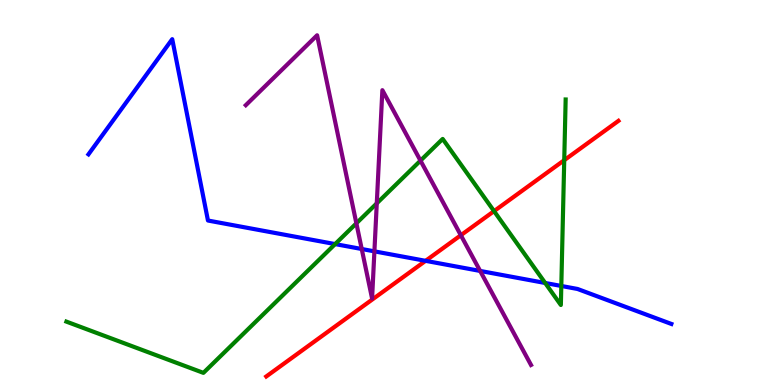[{'lines': ['blue', 'red'], 'intersections': [{'x': 5.49, 'y': 3.23}]}, {'lines': ['green', 'red'], 'intersections': [{'x': 6.37, 'y': 4.52}, {'x': 7.28, 'y': 5.84}]}, {'lines': ['purple', 'red'], 'intersections': [{'x': 5.95, 'y': 3.89}]}, {'lines': ['blue', 'green'], 'intersections': [{'x': 4.32, 'y': 3.66}, {'x': 7.03, 'y': 2.65}, {'x': 7.24, 'y': 2.57}]}, {'lines': ['blue', 'purple'], 'intersections': [{'x': 4.67, 'y': 3.53}, {'x': 4.83, 'y': 3.47}, {'x': 6.2, 'y': 2.96}]}, {'lines': ['green', 'purple'], 'intersections': [{'x': 4.6, 'y': 4.2}, {'x': 4.86, 'y': 4.72}, {'x': 5.43, 'y': 5.83}]}]